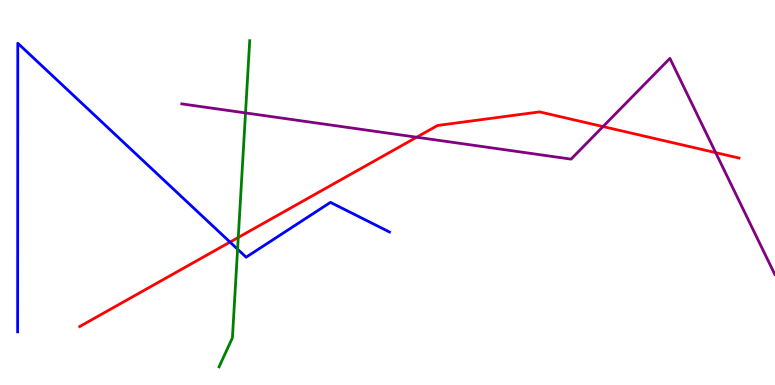[{'lines': ['blue', 'red'], 'intersections': [{'x': 2.97, 'y': 3.71}]}, {'lines': ['green', 'red'], 'intersections': [{'x': 3.07, 'y': 3.83}]}, {'lines': ['purple', 'red'], 'intersections': [{'x': 5.38, 'y': 6.44}, {'x': 7.78, 'y': 6.71}, {'x': 9.23, 'y': 6.04}]}, {'lines': ['blue', 'green'], 'intersections': [{'x': 3.07, 'y': 3.53}]}, {'lines': ['blue', 'purple'], 'intersections': []}, {'lines': ['green', 'purple'], 'intersections': [{'x': 3.17, 'y': 7.07}]}]